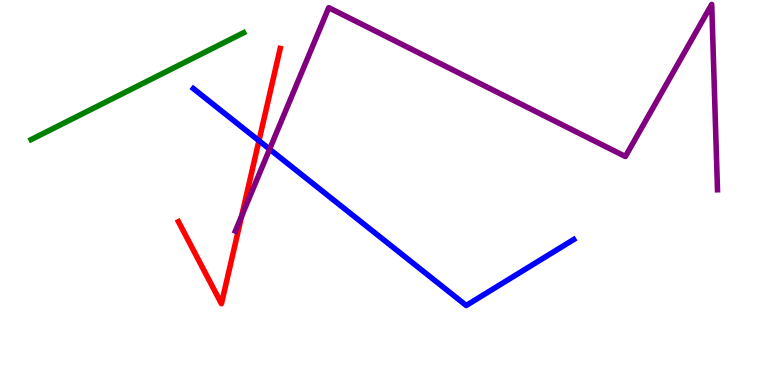[{'lines': ['blue', 'red'], 'intersections': [{'x': 3.34, 'y': 6.34}]}, {'lines': ['green', 'red'], 'intersections': []}, {'lines': ['purple', 'red'], 'intersections': [{'x': 3.12, 'y': 4.39}]}, {'lines': ['blue', 'green'], 'intersections': []}, {'lines': ['blue', 'purple'], 'intersections': [{'x': 3.48, 'y': 6.13}]}, {'lines': ['green', 'purple'], 'intersections': []}]